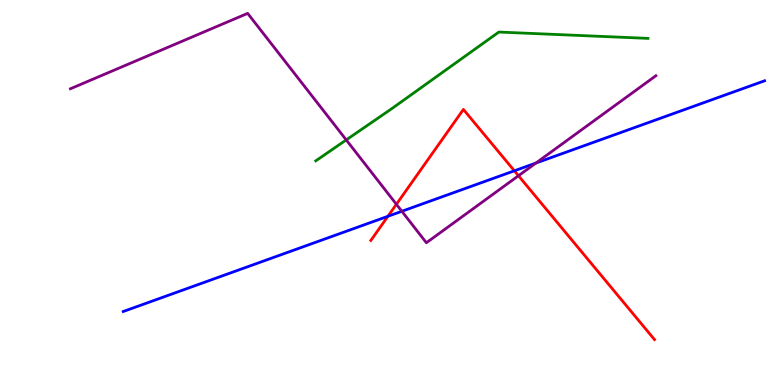[{'lines': ['blue', 'red'], 'intersections': [{'x': 5.01, 'y': 4.38}, {'x': 6.64, 'y': 5.56}]}, {'lines': ['green', 'red'], 'intersections': []}, {'lines': ['purple', 'red'], 'intersections': [{'x': 5.11, 'y': 4.69}, {'x': 6.69, 'y': 5.44}]}, {'lines': ['blue', 'green'], 'intersections': []}, {'lines': ['blue', 'purple'], 'intersections': [{'x': 5.19, 'y': 4.51}, {'x': 6.91, 'y': 5.76}]}, {'lines': ['green', 'purple'], 'intersections': [{'x': 4.47, 'y': 6.37}]}]